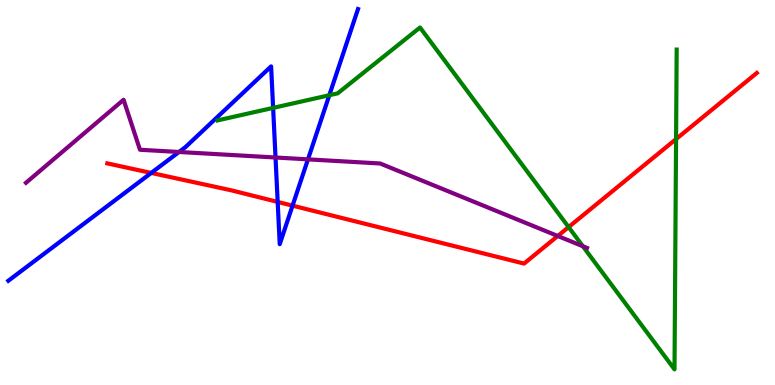[{'lines': ['blue', 'red'], 'intersections': [{'x': 1.95, 'y': 5.51}, {'x': 3.58, 'y': 4.76}, {'x': 3.77, 'y': 4.66}]}, {'lines': ['green', 'red'], 'intersections': [{'x': 7.34, 'y': 4.1}, {'x': 8.72, 'y': 6.39}]}, {'lines': ['purple', 'red'], 'intersections': [{'x': 7.2, 'y': 3.87}]}, {'lines': ['blue', 'green'], 'intersections': [{'x': 3.52, 'y': 7.2}, {'x': 4.25, 'y': 7.53}]}, {'lines': ['blue', 'purple'], 'intersections': [{'x': 2.31, 'y': 6.05}, {'x': 3.56, 'y': 5.91}, {'x': 3.97, 'y': 5.86}]}, {'lines': ['green', 'purple'], 'intersections': [{'x': 7.52, 'y': 3.6}]}]